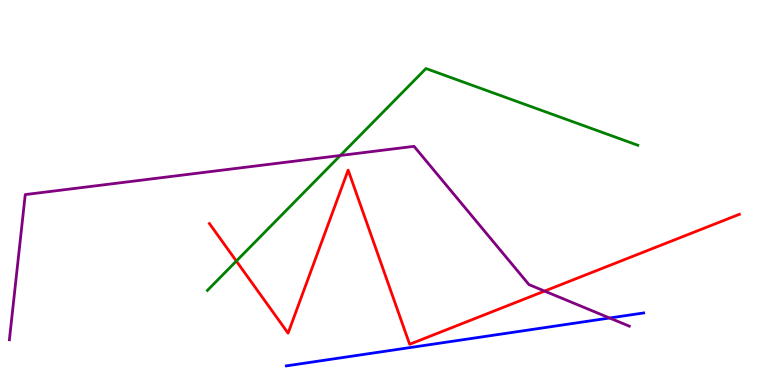[{'lines': ['blue', 'red'], 'intersections': []}, {'lines': ['green', 'red'], 'intersections': [{'x': 3.05, 'y': 3.22}]}, {'lines': ['purple', 'red'], 'intersections': [{'x': 7.03, 'y': 2.44}]}, {'lines': ['blue', 'green'], 'intersections': []}, {'lines': ['blue', 'purple'], 'intersections': [{'x': 7.87, 'y': 1.74}]}, {'lines': ['green', 'purple'], 'intersections': [{'x': 4.39, 'y': 5.96}]}]